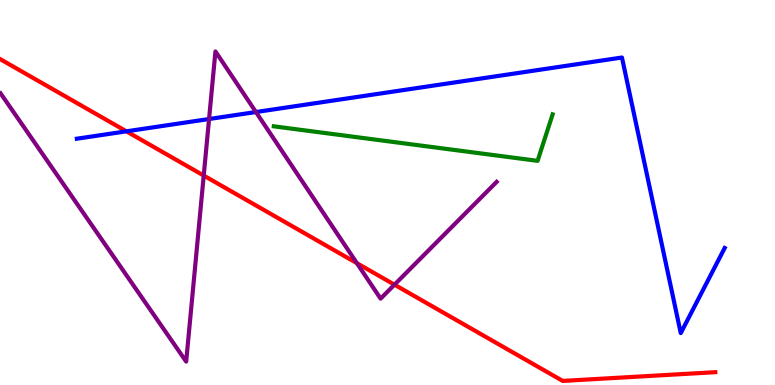[{'lines': ['blue', 'red'], 'intersections': [{'x': 1.63, 'y': 6.59}]}, {'lines': ['green', 'red'], 'intersections': []}, {'lines': ['purple', 'red'], 'intersections': [{'x': 2.63, 'y': 5.44}, {'x': 4.61, 'y': 3.16}, {'x': 5.09, 'y': 2.61}]}, {'lines': ['blue', 'green'], 'intersections': []}, {'lines': ['blue', 'purple'], 'intersections': [{'x': 2.7, 'y': 6.91}, {'x': 3.3, 'y': 7.09}]}, {'lines': ['green', 'purple'], 'intersections': []}]